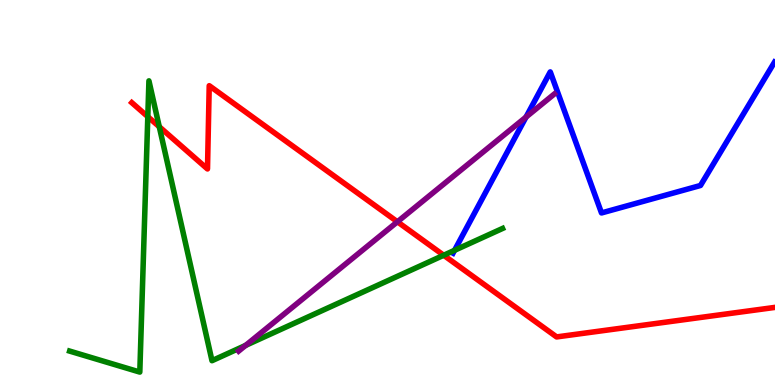[{'lines': ['blue', 'red'], 'intersections': []}, {'lines': ['green', 'red'], 'intersections': [{'x': 1.91, 'y': 6.97}, {'x': 2.06, 'y': 6.71}, {'x': 5.73, 'y': 3.37}]}, {'lines': ['purple', 'red'], 'intersections': [{'x': 5.13, 'y': 4.24}]}, {'lines': ['blue', 'green'], 'intersections': [{'x': 5.87, 'y': 3.5}]}, {'lines': ['blue', 'purple'], 'intersections': [{'x': 6.79, 'y': 6.96}]}, {'lines': ['green', 'purple'], 'intersections': [{'x': 3.17, 'y': 1.03}]}]